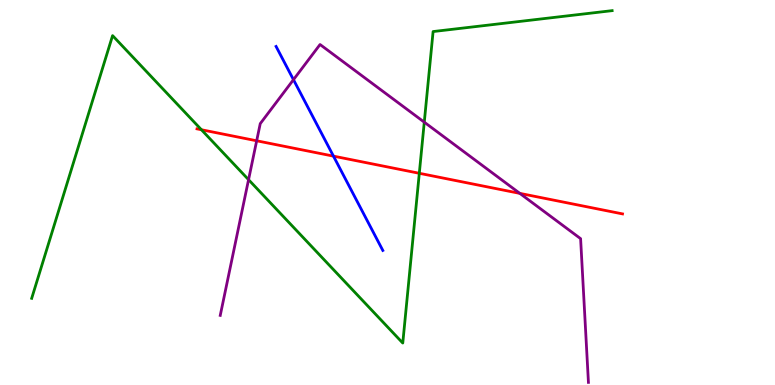[{'lines': ['blue', 'red'], 'intersections': [{'x': 4.3, 'y': 5.94}]}, {'lines': ['green', 'red'], 'intersections': [{'x': 2.6, 'y': 6.63}, {'x': 5.41, 'y': 5.5}]}, {'lines': ['purple', 'red'], 'intersections': [{'x': 3.31, 'y': 6.34}, {'x': 6.71, 'y': 4.98}]}, {'lines': ['blue', 'green'], 'intersections': []}, {'lines': ['blue', 'purple'], 'intersections': [{'x': 3.79, 'y': 7.93}]}, {'lines': ['green', 'purple'], 'intersections': [{'x': 3.21, 'y': 5.33}, {'x': 5.47, 'y': 6.83}]}]